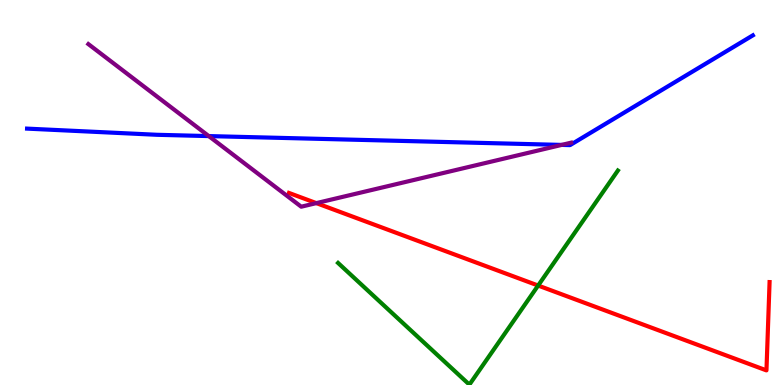[{'lines': ['blue', 'red'], 'intersections': []}, {'lines': ['green', 'red'], 'intersections': [{'x': 6.94, 'y': 2.58}]}, {'lines': ['purple', 'red'], 'intersections': [{'x': 4.08, 'y': 4.72}]}, {'lines': ['blue', 'green'], 'intersections': []}, {'lines': ['blue', 'purple'], 'intersections': [{'x': 2.69, 'y': 6.47}, {'x': 7.25, 'y': 6.24}]}, {'lines': ['green', 'purple'], 'intersections': []}]